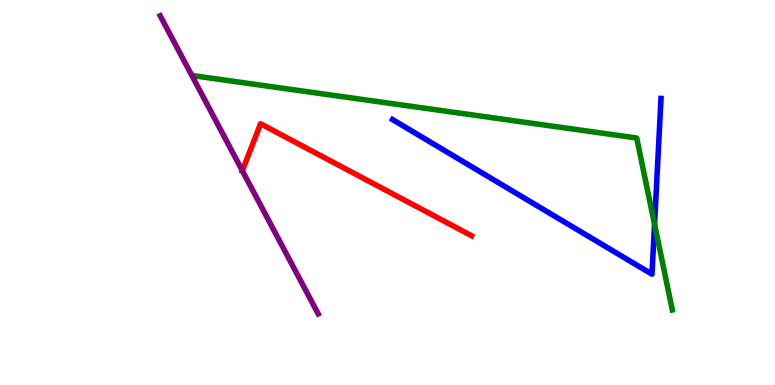[{'lines': ['blue', 'red'], 'intersections': []}, {'lines': ['green', 'red'], 'intersections': []}, {'lines': ['purple', 'red'], 'intersections': [{'x': 3.13, 'y': 5.57}]}, {'lines': ['blue', 'green'], 'intersections': [{'x': 8.45, 'y': 4.18}]}, {'lines': ['blue', 'purple'], 'intersections': []}, {'lines': ['green', 'purple'], 'intersections': []}]